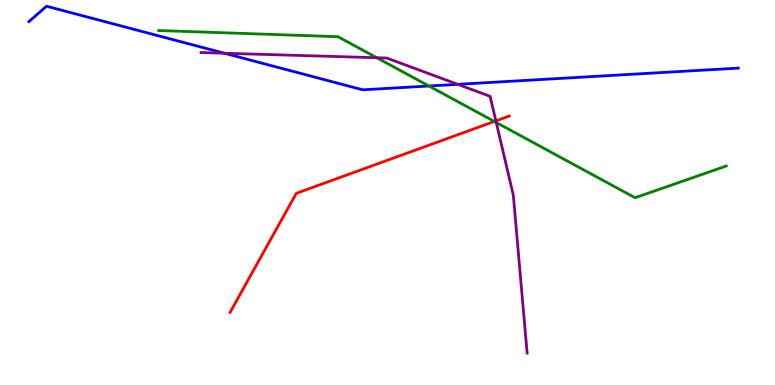[{'lines': ['blue', 'red'], 'intersections': []}, {'lines': ['green', 'red'], 'intersections': [{'x': 6.38, 'y': 6.85}]}, {'lines': ['purple', 'red'], 'intersections': [{'x': 6.4, 'y': 6.86}]}, {'lines': ['blue', 'green'], 'intersections': [{'x': 5.53, 'y': 7.77}]}, {'lines': ['blue', 'purple'], 'intersections': [{'x': 2.9, 'y': 8.62}, {'x': 5.91, 'y': 7.81}]}, {'lines': ['green', 'purple'], 'intersections': [{'x': 4.86, 'y': 8.5}, {'x': 6.4, 'y': 6.82}]}]